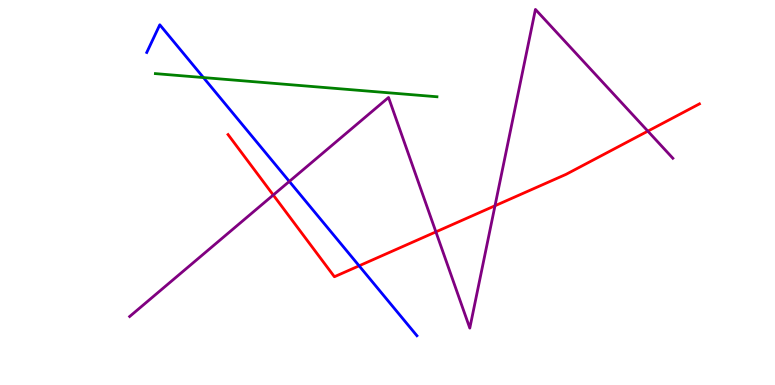[{'lines': ['blue', 'red'], 'intersections': [{'x': 4.63, 'y': 3.1}]}, {'lines': ['green', 'red'], 'intersections': []}, {'lines': ['purple', 'red'], 'intersections': [{'x': 3.53, 'y': 4.93}, {'x': 5.62, 'y': 3.98}, {'x': 6.39, 'y': 4.66}, {'x': 8.36, 'y': 6.59}]}, {'lines': ['blue', 'green'], 'intersections': [{'x': 2.62, 'y': 7.99}]}, {'lines': ['blue', 'purple'], 'intersections': [{'x': 3.73, 'y': 5.29}]}, {'lines': ['green', 'purple'], 'intersections': []}]